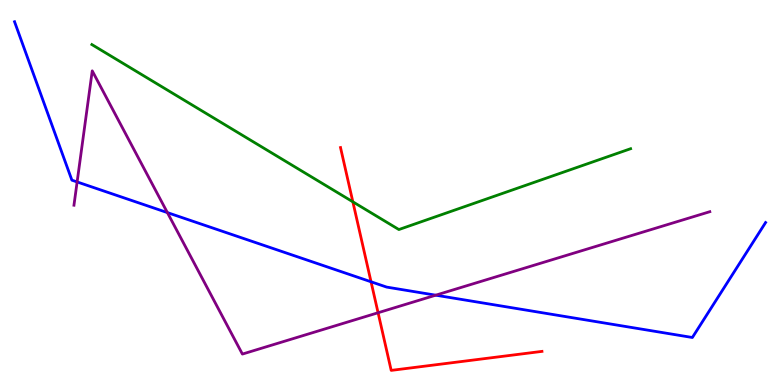[{'lines': ['blue', 'red'], 'intersections': [{'x': 4.79, 'y': 2.68}]}, {'lines': ['green', 'red'], 'intersections': [{'x': 4.55, 'y': 4.76}]}, {'lines': ['purple', 'red'], 'intersections': [{'x': 4.88, 'y': 1.88}]}, {'lines': ['blue', 'green'], 'intersections': []}, {'lines': ['blue', 'purple'], 'intersections': [{'x': 0.995, 'y': 5.27}, {'x': 2.16, 'y': 4.48}, {'x': 5.62, 'y': 2.33}]}, {'lines': ['green', 'purple'], 'intersections': []}]